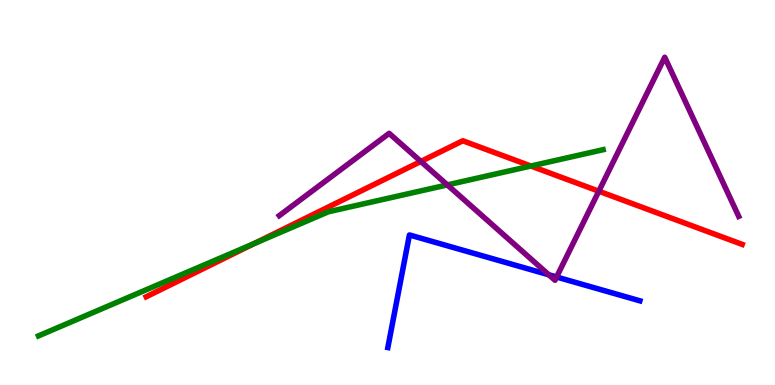[{'lines': ['blue', 'red'], 'intersections': []}, {'lines': ['green', 'red'], 'intersections': [{'x': 3.28, 'y': 3.68}, {'x': 6.85, 'y': 5.69}]}, {'lines': ['purple', 'red'], 'intersections': [{'x': 5.43, 'y': 5.81}, {'x': 7.73, 'y': 5.03}]}, {'lines': ['blue', 'green'], 'intersections': []}, {'lines': ['blue', 'purple'], 'intersections': [{'x': 7.08, 'y': 2.86}, {'x': 7.18, 'y': 2.81}]}, {'lines': ['green', 'purple'], 'intersections': [{'x': 5.77, 'y': 5.2}]}]